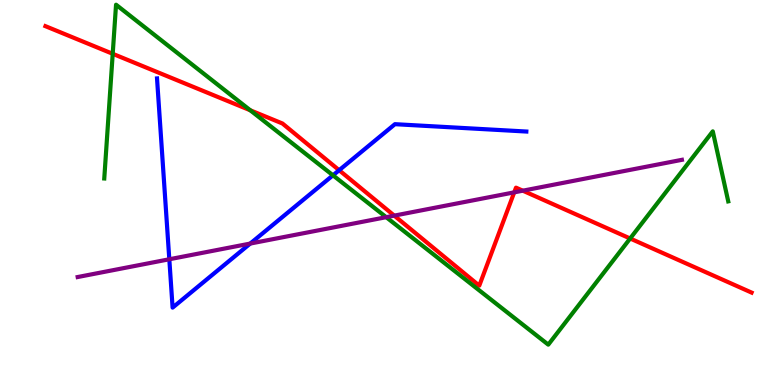[{'lines': ['blue', 'red'], 'intersections': [{'x': 4.38, 'y': 5.58}]}, {'lines': ['green', 'red'], 'intersections': [{'x': 1.45, 'y': 8.6}, {'x': 3.23, 'y': 7.14}, {'x': 8.13, 'y': 3.81}]}, {'lines': ['purple', 'red'], 'intersections': [{'x': 5.09, 'y': 4.4}, {'x': 6.64, 'y': 5.0}, {'x': 6.75, 'y': 5.05}]}, {'lines': ['blue', 'green'], 'intersections': [{'x': 4.3, 'y': 5.45}]}, {'lines': ['blue', 'purple'], 'intersections': [{'x': 2.18, 'y': 3.27}, {'x': 3.23, 'y': 3.67}]}, {'lines': ['green', 'purple'], 'intersections': [{'x': 4.98, 'y': 4.36}]}]